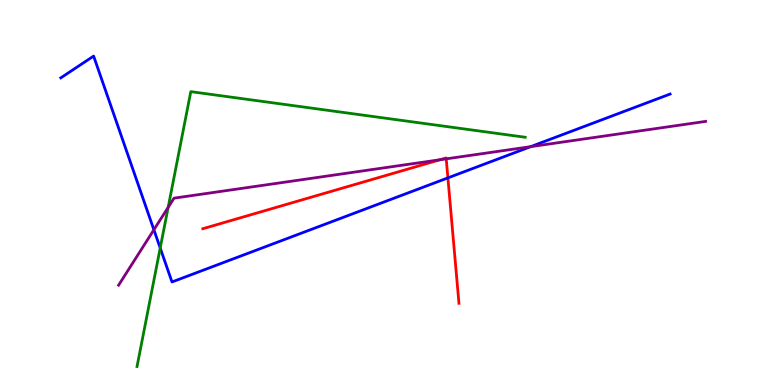[{'lines': ['blue', 'red'], 'intersections': [{'x': 5.78, 'y': 5.38}]}, {'lines': ['green', 'red'], 'intersections': []}, {'lines': ['purple', 'red'], 'intersections': [{'x': 5.67, 'y': 5.85}, {'x': 5.76, 'y': 5.87}]}, {'lines': ['blue', 'green'], 'intersections': [{'x': 2.07, 'y': 3.56}]}, {'lines': ['blue', 'purple'], 'intersections': [{'x': 1.99, 'y': 4.03}, {'x': 6.85, 'y': 6.19}]}, {'lines': ['green', 'purple'], 'intersections': [{'x': 2.17, 'y': 4.61}]}]